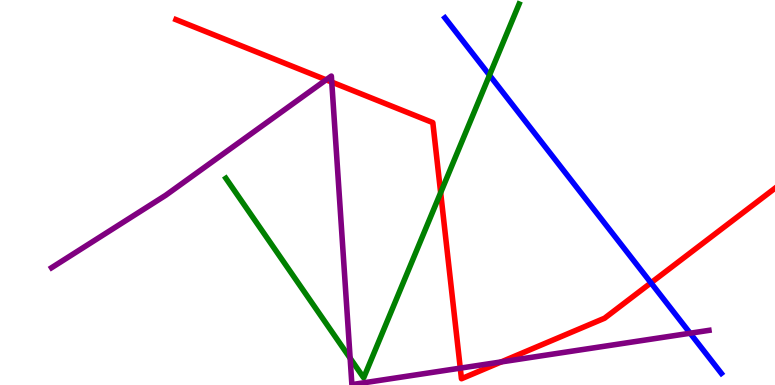[{'lines': ['blue', 'red'], 'intersections': [{'x': 8.4, 'y': 2.65}]}, {'lines': ['green', 'red'], 'intersections': [{'x': 5.69, 'y': 5.0}]}, {'lines': ['purple', 'red'], 'intersections': [{'x': 4.21, 'y': 7.93}, {'x': 4.28, 'y': 7.87}, {'x': 5.94, 'y': 0.438}, {'x': 6.47, 'y': 0.599}]}, {'lines': ['blue', 'green'], 'intersections': [{'x': 6.32, 'y': 8.05}]}, {'lines': ['blue', 'purple'], 'intersections': [{'x': 8.91, 'y': 1.34}]}, {'lines': ['green', 'purple'], 'intersections': [{'x': 4.52, 'y': 0.697}]}]